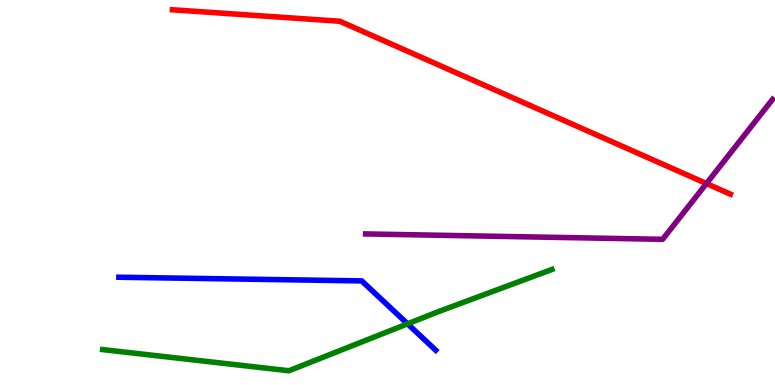[{'lines': ['blue', 'red'], 'intersections': []}, {'lines': ['green', 'red'], 'intersections': []}, {'lines': ['purple', 'red'], 'intersections': [{'x': 9.12, 'y': 5.23}]}, {'lines': ['blue', 'green'], 'intersections': [{'x': 5.26, 'y': 1.59}]}, {'lines': ['blue', 'purple'], 'intersections': []}, {'lines': ['green', 'purple'], 'intersections': []}]